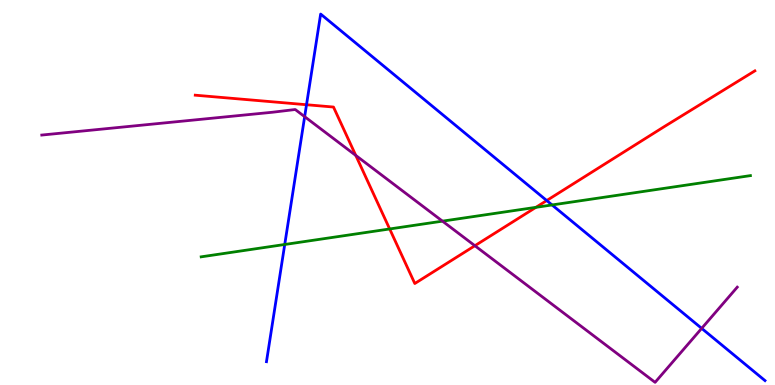[{'lines': ['blue', 'red'], 'intersections': [{'x': 3.96, 'y': 7.28}, {'x': 7.05, 'y': 4.79}]}, {'lines': ['green', 'red'], 'intersections': [{'x': 5.03, 'y': 4.05}, {'x': 6.92, 'y': 4.61}]}, {'lines': ['purple', 'red'], 'intersections': [{'x': 4.59, 'y': 5.96}, {'x': 6.13, 'y': 3.62}]}, {'lines': ['blue', 'green'], 'intersections': [{'x': 3.67, 'y': 3.65}, {'x': 7.12, 'y': 4.68}]}, {'lines': ['blue', 'purple'], 'intersections': [{'x': 3.93, 'y': 6.97}, {'x': 9.05, 'y': 1.47}]}, {'lines': ['green', 'purple'], 'intersections': [{'x': 5.71, 'y': 4.26}]}]